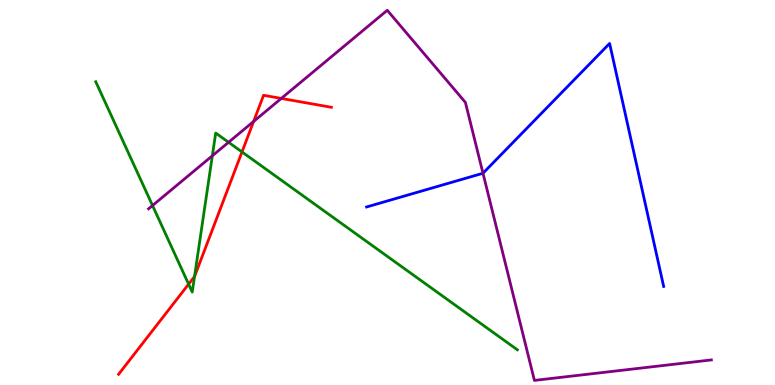[{'lines': ['blue', 'red'], 'intersections': []}, {'lines': ['green', 'red'], 'intersections': [{'x': 2.43, 'y': 2.62}, {'x': 2.51, 'y': 2.82}, {'x': 3.12, 'y': 6.05}]}, {'lines': ['purple', 'red'], 'intersections': [{'x': 3.27, 'y': 6.85}, {'x': 3.63, 'y': 7.44}]}, {'lines': ['blue', 'green'], 'intersections': []}, {'lines': ['blue', 'purple'], 'intersections': [{'x': 6.23, 'y': 5.5}]}, {'lines': ['green', 'purple'], 'intersections': [{'x': 1.97, 'y': 4.66}, {'x': 2.74, 'y': 5.95}, {'x': 2.95, 'y': 6.3}]}]